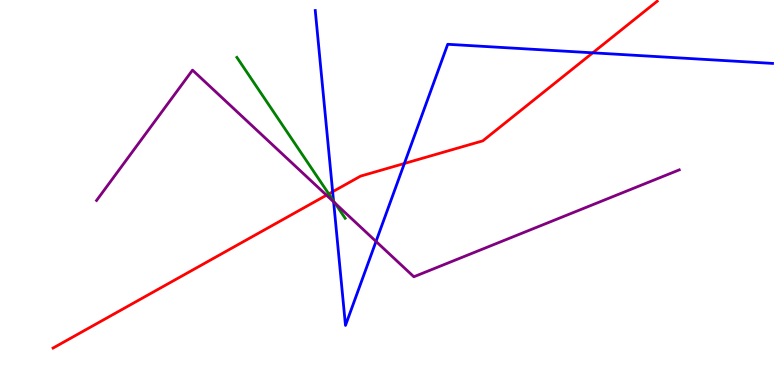[{'lines': ['blue', 'red'], 'intersections': [{'x': 4.29, 'y': 5.02}, {'x': 5.22, 'y': 5.75}, {'x': 7.65, 'y': 8.63}]}, {'lines': ['green', 'red'], 'intersections': [{'x': 4.24, 'y': 4.96}]}, {'lines': ['purple', 'red'], 'intersections': [{'x': 4.21, 'y': 4.93}]}, {'lines': ['blue', 'green'], 'intersections': [{'x': 4.3, 'y': 4.78}]}, {'lines': ['blue', 'purple'], 'intersections': [{'x': 4.3, 'y': 4.76}, {'x': 4.85, 'y': 3.73}]}, {'lines': ['green', 'purple'], 'intersections': [{'x': 4.32, 'y': 4.72}]}]